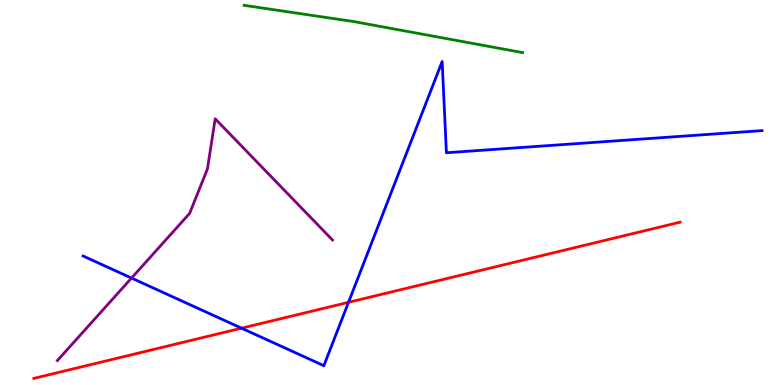[{'lines': ['blue', 'red'], 'intersections': [{'x': 3.12, 'y': 1.48}, {'x': 4.5, 'y': 2.15}]}, {'lines': ['green', 'red'], 'intersections': []}, {'lines': ['purple', 'red'], 'intersections': []}, {'lines': ['blue', 'green'], 'intersections': []}, {'lines': ['blue', 'purple'], 'intersections': [{'x': 1.7, 'y': 2.78}]}, {'lines': ['green', 'purple'], 'intersections': []}]